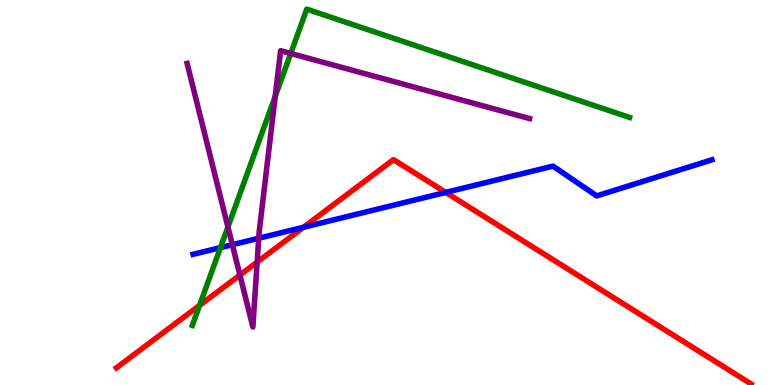[{'lines': ['blue', 'red'], 'intersections': [{'x': 3.92, 'y': 4.1}, {'x': 5.75, 'y': 5.0}]}, {'lines': ['green', 'red'], 'intersections': [{'x': 2.58, 'y': 2.07}]}, {'lines': ['purple', 'red'], 'intersections': [{'x': 3.1, 'y': 2.86}, {'x': 3.32, 'y': 3.19}]}, {'lines': ['blue', 'green'], 'intersections': [{'x': 2.84, 'y': 3.57}]}, {'lines': ['blue', 'purple'], 'intersections': [{'x': 3.0, 'y': 3.64}, {'x': 3.34, 'y': 3.81}]}, {'lines': ['green', 'purple'], 'intersections': [{'x': 2.94, 'y': 4.1}, {'x': 3.55, 'y': 7.5}, {'x': 3.75, 'y': 8.61}]}]